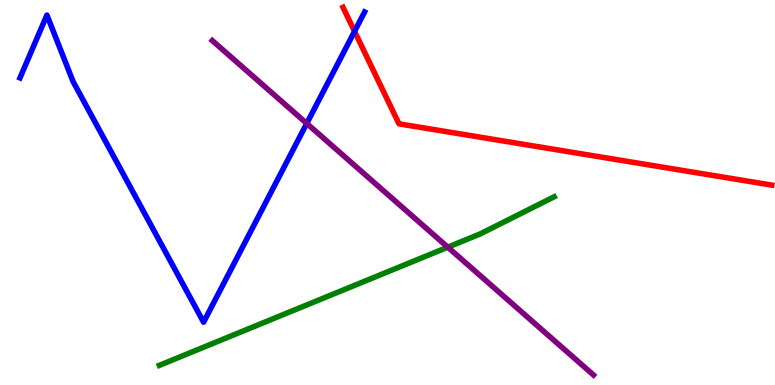[{'lines': ['blue', 'red'], 'intersections': [{'x': 4.57, 'y': 9.19}]}, {'lines': ['green', 'red'], 'intersections': []}, {'lines': ['purple', 'red'], 'intersections': []}, {'lines': ['blue', 'green'], 'intersections': []}, {'lines': ['blue', 'purple'], 'intersections': [{'x': 3.96, 'y': 6.79}]}, {'lines': ['green', 'purple'], 'intersections': [{'x': 5.78, 'y': 3.58}]}]